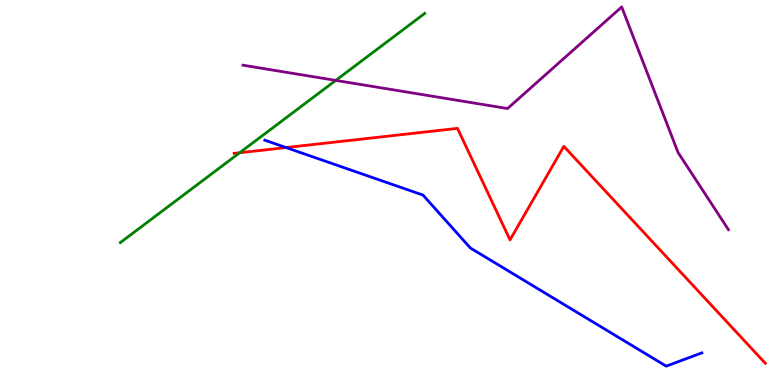[{'lines': ['blue', 'red'], 'intersections': [{'x': 3.69, 'y': 6.17}]}, {'lines': ['green', 'red'], 'intersections': [{'x': 3.09, 'y': 6.03}]}, {'lines': ['purple', 'red'], 'intersections': []}, {'lines': ['blue', 'green'], 'intersections': []}, {'lines': ['blue', 'purple'], 'intersections': []}, {'lines': ['green', 'purple'], 'intersections': [{'x': 4.33, 'y': 7.91}]}]